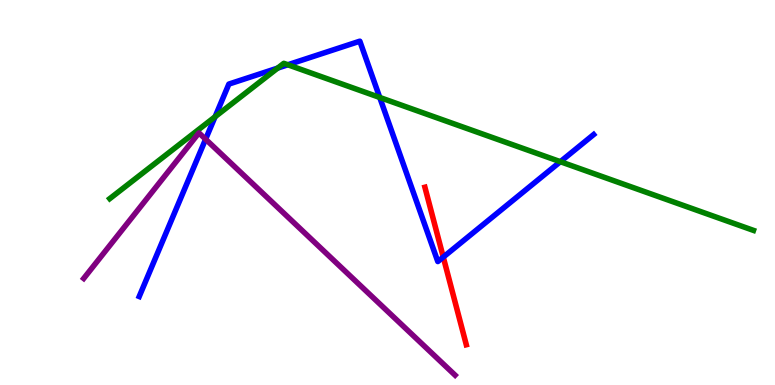[{'lines': ['blue', 'red'], 'intersections': [{'x': 5.72, 'y': 3.32}]}, {'lines': ['green', 'red'], 'intersections': []}, {'lines': ['purple', 'red'], 'intersections': []}, {'lines': ['blue', 'green'], 'intersections': [{'x': 2.78, 'y': 6.97}, {'x': 3.58, 'y': 8.23}, {'x': 3.71, 'y': 8.32}, {'x': 4.9, 'y': 7.47}, {'x': 7.23, 'y': 5.8}]}, {'lines': ['blue', 'purple'], 'intersections': [{'x': 2.65, 'y': 6.38}]}, {'lines': ['green', 'purple'], 'intersections': []}]